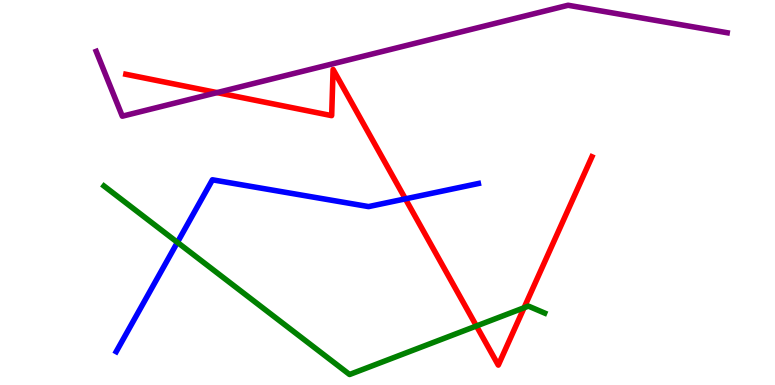[{'lines': ['blue', 'red'], 'intersections': [{'x': 5.23, 'y': 4.83}]}, {'lines': ['green', 'red'], 'intersections': [{'x': 6.15, 'y': 1.53}, {'x': 6.76, 'y': 2.01}]}, {'lines': ['purple', 'red'], 'intersections': [{'x': 2.8, 'y': 7.59}]}, {'lines': ['blue', 'green'], 'intersections': [{'x': 2.29, 'y': 3.71}]}, {'lines': ['blue', 'purple'], 'intersections': []}, {'lines': ['green', 'purple'], 'intersections': []}]